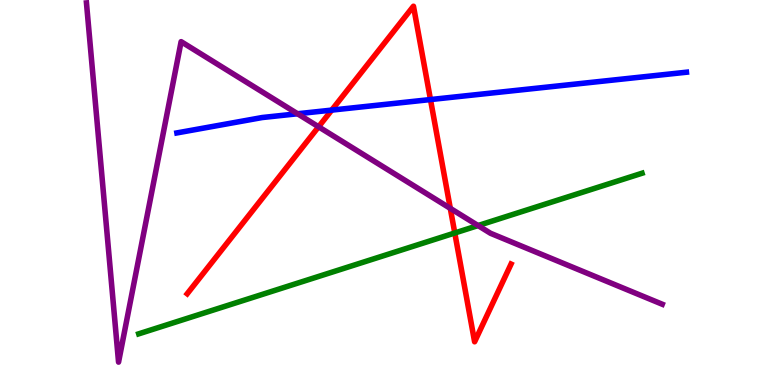[{'lines': ['blue', 'red'], 'intersections': [{'x': 4.28, 'y': 7.14}, {'x': 5.55, 'y': 7.41}]}, {'lines': ['green', 'red'], 'intersections': [{'x': 5.87, 'y': 3.95}]}, {'lines': ['purple', 'red'], 'intersections': [{'x': 4.11, 'y': 6.71}, {'x': 5.81, 'y': 4.59}]}, {'lines': ['blue', 'green'], 'intersections': []}, {'lines': ['blue', 'purple'], 'intersections': [{'x': 3.84, 'y': 7.05}]}, {'lines': ['green', 'purple'], 'intersections': [{'x': 6.17, 'y': 4.14}]}]